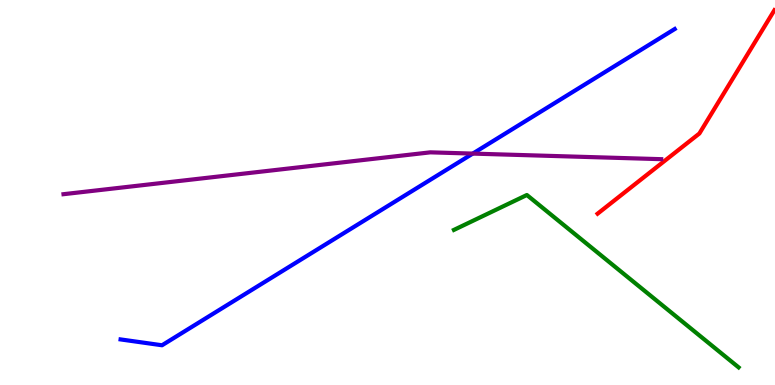[{'lines': ['blue', 'red'], 'intersections': []}, {'lines': ['green', 'red'], 'intersections': []}, {'lines': ['purple', 'red'], 'intersections': []}, {'lines': ['blue', 'green'], 'intersections': []}, {'lines': ['blue', 'purple'], 'intersections': [{'x': 6.1, 'y': 6.01}]}, {'lines': ['green', 'purple'], 'intersections': []}]